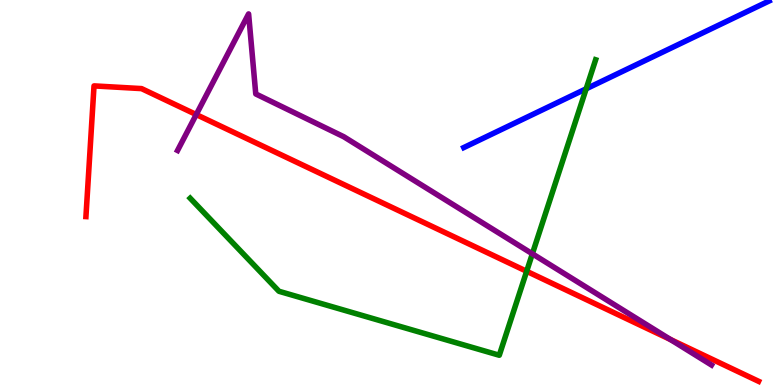[{'lines': ['blue', 'red'], 'intersections': []}, {'lines': ['green', 'red'], 'intersections': [{'x': 6.8, 'y': 2.95}]}, {'lines': ['purple', 'red'], 'intersections': [{'x': 2.53, 'y': 7.02}, {'x': 8.65, 'y': 1.18}]}, {'lines': ['blue', 'green'], 'intersections': [{'x': 7.56, 'y': 7.69}]}, {'lines': ['blue', 'purple'], 'intersections': []}, {'lines': ['green', 'purple'], 'intersections': [{'x': 6.87, 'y': 3.41}]}]